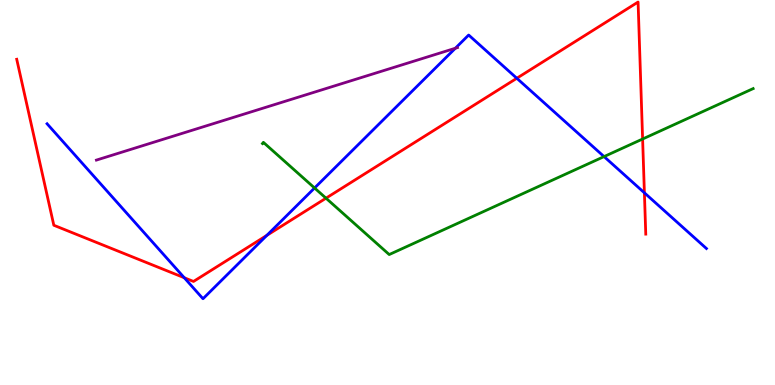[{'lines': ['blue', 'red'], 'intersections': [{'x': 2.38, 'y': 2.79}, {'x': 3.44, 'y': 3.89}, {'x': 6.67, 'y': 7.97}, {'x': 8.31, 'y': 4.99}]}, {'lines': ['green', 'red'], 'intersections': [{'x': 4.21, 'y': 4.85}, {'x': 8.29, 'y': 6.39}]}, {'lines': ['purple', 'red'], 'intersections': []}, {'lines': ['blue', 'green'], 'intersections': [{'x': 4.06, 'y': 5.12}, {'x': 7.79, 'y': 5.93}]}, {'lines': ['blue', 'purple'], 'intersections': [{'x': 5.88, 'y': 8.75}]}, {'lines': ['green', 'purple'], 'intersections': []}]